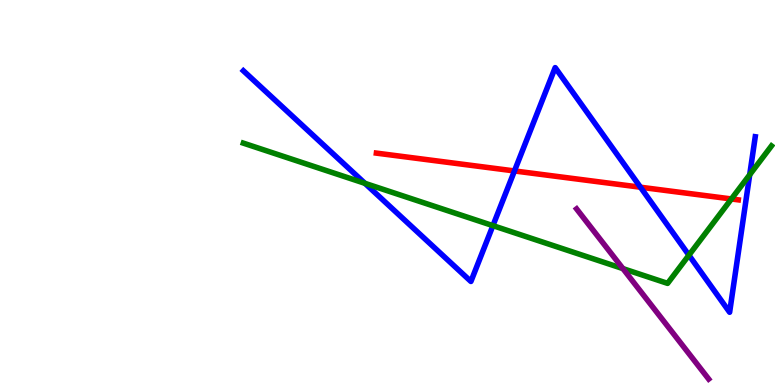[{'lines': ['blue', 'red'], 'intersections': [{'x': 6.64, 'y': 5.56}, {'x': 8.26, 'y': 5.14}]}, {'lines': ['green', 'red'], 'intersections': [{'x': 9.44, 'y': 4.83}]}, {'lines': ['purple', 'red'], 'intersections': []}, {'lines': ['blue', 'green'], 'intersections': [{'x': 4.71, 'y': 5.24}, {'x': 6.36, 'y': 4.14}, {'x': 8.89, 'y': 3.37}, {'x': 9.67, 'y': 5.46}]}, {'lines': ['blue', 'purple'], 'intersections': []}, {'lines': ['green', 'purple'], 'intersections': [{'x': 8.04, 'y': 3.02}]}]